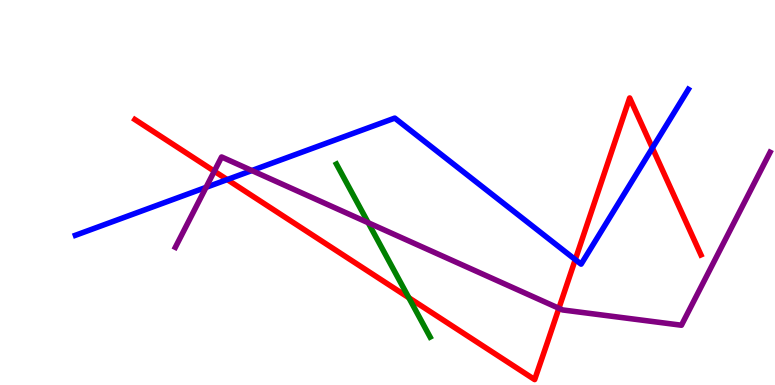[{'lines': ['blue', 'red'], 'intersections': [{'x': 2.93, 'y': 5.34}, {'x': 7.42, 'y': 3.26}, {'x': 8.42, 'y': 6.16}]}, {'lines': ['green', 'red'], 'intersections': [{'x': 5.28, 'y': 2.27}]}, {'lines': ['purple', 'red'], 'intersections': [{'x': 2.77, 'y': 5.55}, {'x': 7.21, 'y': 1.99}]}, {'lines': ['blue', 'green'], 'intersections': []}, {'lines': ['blue', 'purple'], 'intersections': [{'x': 2.66, 'y': 5.13}, {'x': 3.25, 'y': 5.57}]}, {'lines': ['green', 'purple'], 'intersections': [{'x': 4.75, 'y': 4.21}]}]